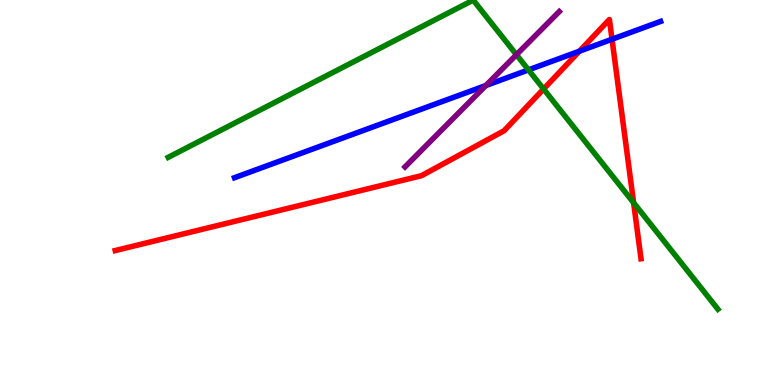[{'lines': ['blue', 'red'], 'intersections': [{'x': 7.48, 'y': 8.67}, {'x': 7.9, 'y': 8.98}]}, {'lines': ['green', 'red'], 'intersections': [{'x': 7.01, 'y': 7.69}, {'x': 8.18, 'y': 4.73}]}, {'lines': ['purple', 'red'], 'intersections': []}, {'lines': ['blue', 'green'], 'intersections': [{'x': 6.82, 'y': 8.18}]}, {'lines': ['blue', 'purple'], 'intersections': [{'x': 6.27, 'y': 7.78}]}, {'lines': ['green', 'purple'], 'intersections': [{'x': 6.66, 'y': 8.58}]}]